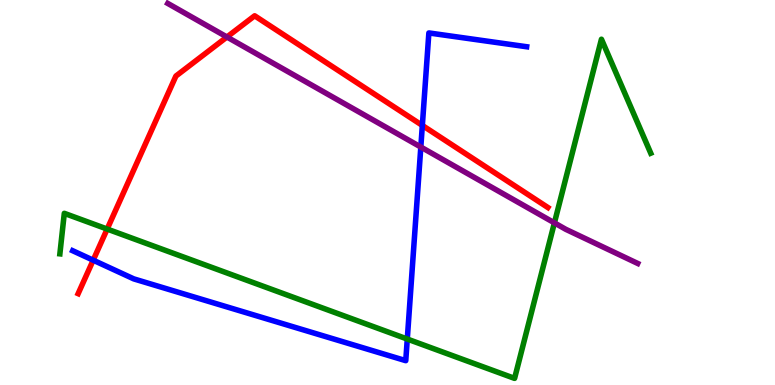[{'lines': ['blue', 'red'], 'intersections': [{'x': 1.2, 'y': 3.24}, {'x': 5.45, 'y': 6.74}]}, {'lines': ['green', 'red'], 'intersections': [{'x': 1.38, 'y': 4.05}]}, {'lines': ['purple', 'red'], 'intersections': [{'x': 2.93, 'y': 9.04}]}, {'lines': ['blue', 'green'], 'intersections': [{'x': 5.26, 'y': 1.19}]}, {'lines': ['blue', 'purple'], 'intersections': [{'x': 5.43, 'y': 6.18}]}, {'lines': ['green', 'purple'], 'intersections': [{'x': 7.15, 'y': 4.21}]}]